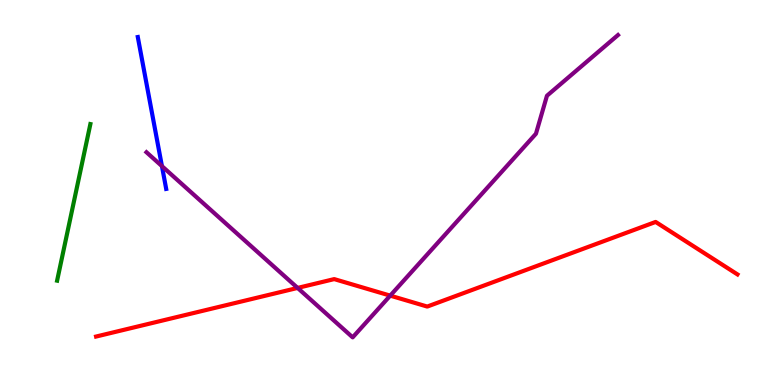[{'lines': ['blue', 'red'], 'intersections': []}, {'lines': ['green', 'red'], 'intersections': []}, {'lines': ['purple', 'red'], 'intersections': [{'x': 3.84, 'y': 2.52}, {'x': 5.04, 'y': 2.32}]}, {'lines': ['blue', 'green'], 'intersections': []}, {'lines': ['blue', 'purple'], 'intersections': [{'x': 2.09, 'y': 5.69}]}, {'lines': ['green', 'purple'], 'intersections': []}]